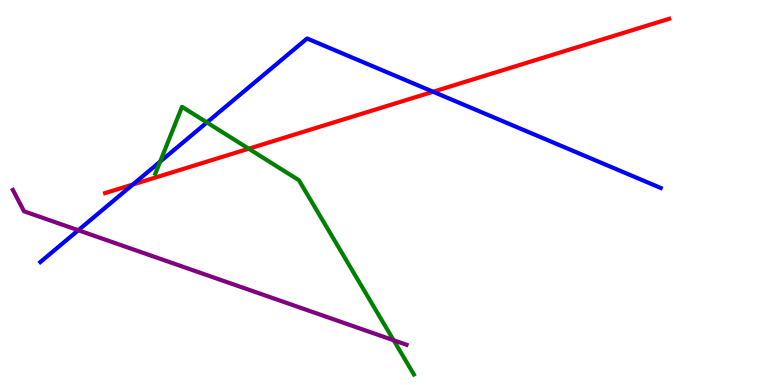[{'lines': ['blue', 'red'], 'intersections': [{'x': 1.71, 'y': 5.21}, {'x': 5.59, 'y': 7.62}]}, {'lines': ['green', 'red'], 'intersections': [{'x': 3.21, 'y': 6.14}]}, {'lines': ['purple', 'red'], 'intersections': []}, {'lines': ['blue', 'green'], 'intersections': [{'x': 2.07, 'y': 5.8}, {'x': 2.67, 'y': 6.82}]}, {'lines': ['blue', 'purple'], 'intersections': [{'x': 1.01, 'y': 4.02}]}, {'lines': ['green', 'purple'], 'intersections': [{'x': 5.08, 'y': 1.16}]}]